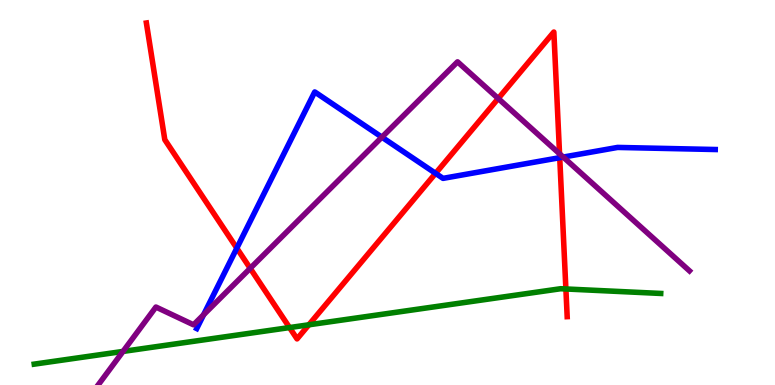[{'lines': ['blue', 'red'], 'intersections': [{'x': 3.06, 'y': 3.55}, {'x': 5.62, 'y': 5.5}, {'x': 7.22, 'y': 5.9}]}, {'lines': ['green', 'red'], 'intersections': [{'x': 3.74, 'y': 1.49}, {'x': 3.99, 'y': 1.56}, {'x': 7.3, 'y': 2.49}]}, {'lines': ['purple', 'red'], 'intersections': [{'x': 3.23, 'y': 3.03}, {'x': 6.43, 'y': 7.44}, {'x': 7.22, 'y': 6.01}]}, {'lines': ['blue', 'green'], 'intersections': []}, {'lines': ['blue', 'purple'], 'intersections': [{'x': 2.63, 'y': 1.82}, {'x': 4.93, 'y': 6.44}, {'x': 7.27, 'y': 5.92}]}, {'lines': ['green', 'purple'], 'intersections': [{'x': 1.59, 'y': 0.872}]}]